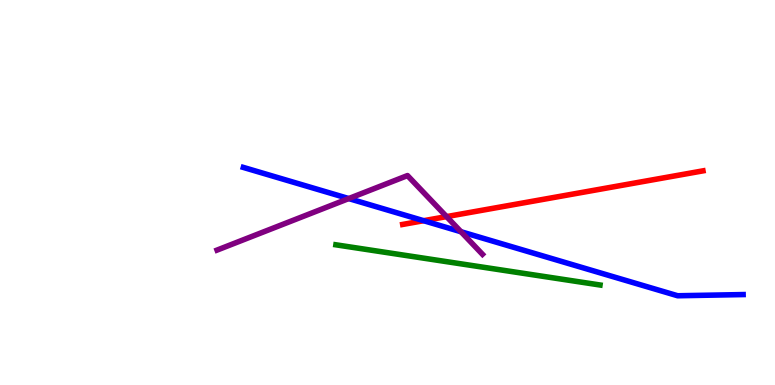[{'lines': ['blue', 'red'], 'intersections': [{'x': 5.47, 'y': 4.27}]}, {'lines': ['green', 'red'], 'intersections': []}, {'lines': ['purple', 'red'], 'intersections': [{'x': 5.76, 'y': 4.37}]}, {'lines': ['blue', 'green'], 'intersections': []}, {'lines': ['blue', 'purple'], 'intersections': [{'x': 4.5, 'y': 4.84}, {'x': 5.95, 'y': 3.98}]}, {'lines': ['green', 'purple'], 'intersections': []}]